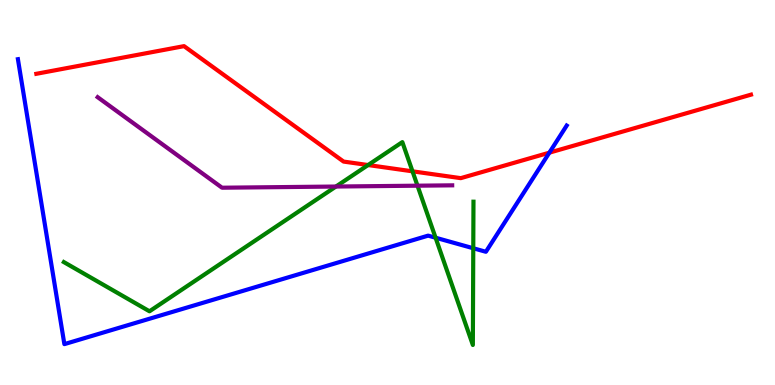[{'lines': ['blue', 'red'], 'intersections': [{'x': 7.09, 'y': 6.03}]}, {'lines': ['green', 'red'], 'intersections': [{'x': 4.75, 'y': 5.71}, {'x': 5.32, 'y': 5.55}]}, {'lines': ['purple', 'red'], 'intersections': []}, {'lines': ['blue', 'green'], 'intersections': [{'x': 5.62, 'y': 3.83}, {'x': 6.11, 'y': 3.55}]}, {'lines': ['blue', 'purple'], 'intersections': []}, {'lines': ['green', 'purple'], 'intersections': [{'x': 4.33, 'y': 5.15}, {'x': 5.39, 'y': 5.18}]}]